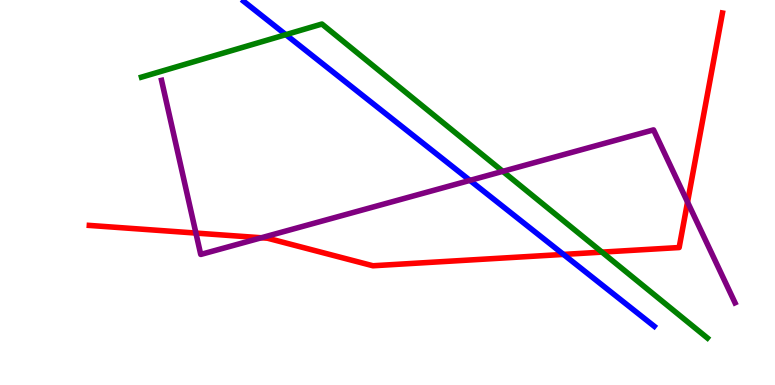[{'lines': ['blue', 'red'], 'intersections': [{'x': 7.27, 'y': 3.39}]}, {'lines': ['green', 'red'], 'intersections': [{'x': 7.77, 'y': 3.45}]}, {'lines': ['purple', 'red'], 'intersections': [{'x': 2.53, 'y': 3.95}, {'x': 3.37, 'y': 3.82}, {'x': 8.87, 'y': 4.75}]}, {'lines': ['blue', 'green'], 'intersections': [{'x': 3.69, 'y': 9.1}]}, {'lines': ['blue', 'purple'], 'intersections': [{'x': 6.06, 'y': 5.31}]}, {'lines': ['green', 'purple'], 'intersections': [{'x': 6.49, 'y': 5.55}]}]